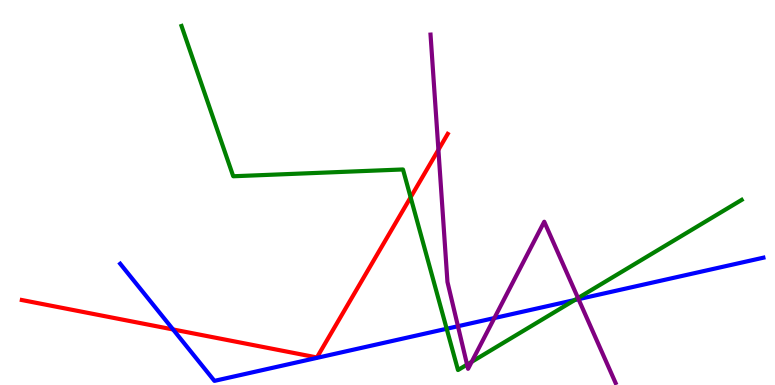[{'lines': ['blue', 'red'], 'intersections': [{'x': 2.23, 'y': 1.44}]}, {'lines': ['green', 'red'], 'intersections': [{'x': 5.3, 'y': 4.88}]}, {'lines': ['purple', 'red'], 'intersections': [{'x': 5.66, 'y': 6.11}]}, {'lines': ['blue', 'green'], 'intersections': [{'x': 5.76, 'y': 1.46}, {'x': 7.42, 'y': 2.21}]}, {'lines': ['blue', 'purple'], 'intersections': [{'x': 5.91, 'y': 1.53}, {'x': 6.38, 'y': 1.74}, {'x': 7.46, 'y': 2.23}]}, {'lines': ['green', 'purple'], 'intersections': [{'x': 6.03, 'y': 0.53}, {'x': 6.09, 'y': 0.602}, {'x': 7.46, 'y': 2.26}]}]